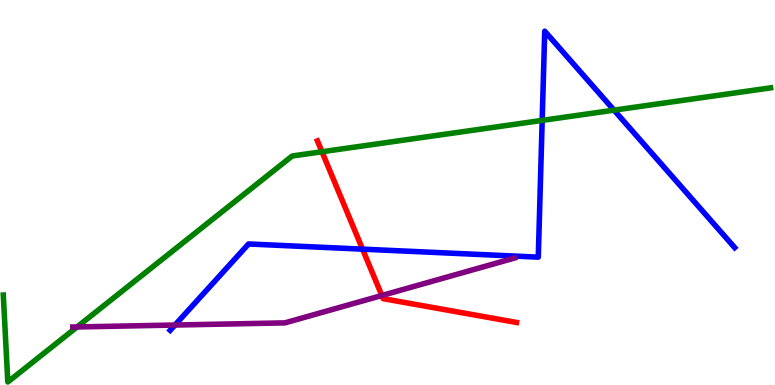[{'lines': ['blue', 'red'], 'intersections': [{'x': 4.68, 'y': 3.53}]}, {'lines': ['green', 'red'], 'intersections': [{'x': 4.15, 'y': 6.06}]}, {'lines': ['purple', 'red'], 'intersections': [{'x': 4.93, 'y': 2.32}]}, {'lines': ['blue', 'green'], 'intersections': [{'x': 7.0, 'y': 6.87}, {'x': 7.92, 'y': 7.14}]}, {'lines': ['blue', 'purple'], 'intersections': [{'x': 2.26, 'y': 1.56}]}, {'lines': ['green', 'purple'], 'intersections': [{'x': 0.994, 'y': 1.51}]}]